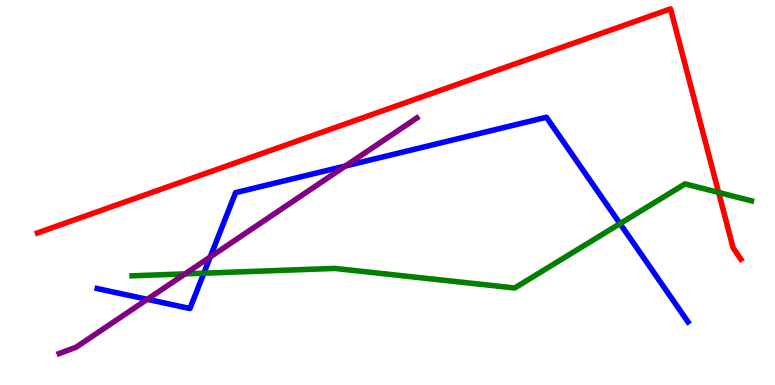[{'lines': ['blue', 'red'], 'intersections': []}, {'lines': ['green', 'red'], 'intersections': [{'x': 9.27, 'y': 5.0}]}, {'lines': ['purple', 'red'], 'intersections': []}, {'lines': ['blue', 'green'], 'intersections': [{'x': 2.63, 'y': 2.9}, {'x': 8.0, 'y': 4.19}]}, {'lines': ['blue', 'purple'], 'intersections': [{'x': 1.9, 'y': 2.23}, {'x': 2.71, 'y': 3.33}, {'x': 4.46, 'y': 5.69}]}, {'lines': ['green', 'purple'], 'intersections': [{'x': 2.39, 'y': 2.89}]}]